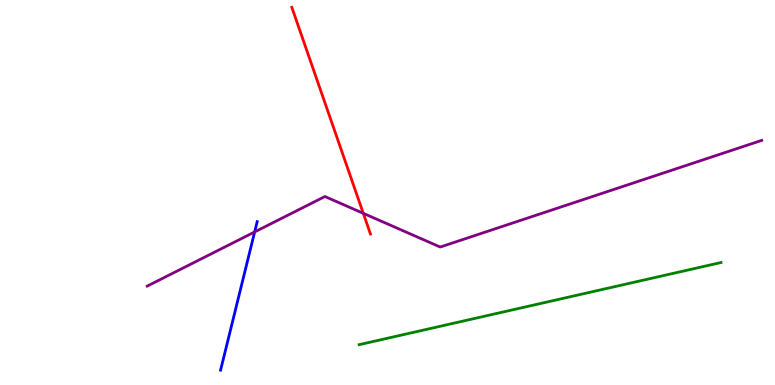[{'lines': ['blue', 'red'], 'intersections': []}, {'lines': ['green', 'red'], 'intersections': []}, {'lines': ['purple', 'red'], 'intersections': [{'x': 4.69, 'y': 4.46}]}, {'lines': ['blue', 'green'], 'intersections': []}, {'lines': ['blue', 'purple'], 'intersections': [{'x': 3.29, 'y': 3.98}]}, {'lines': ['green', 'purple'], 'intersections': []}]